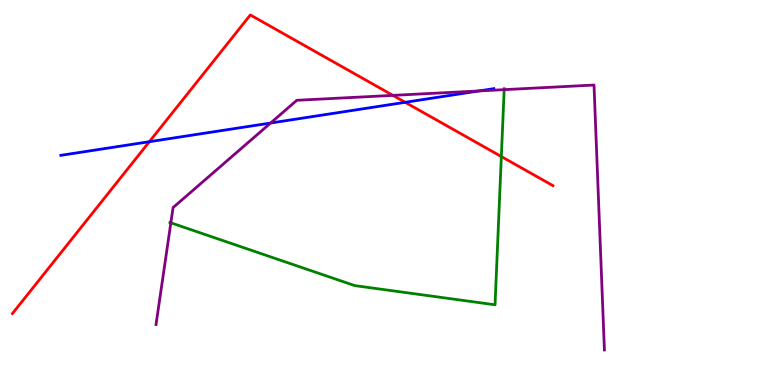[{'lines': ['blue', 'red'], 'intersections': [{'x': 1.93, 'y': 6.32}, {'x': 5.23, 'y': 7.34}]}, {'lines': ['green', 'red'], 'intersections': [{'x': 6.47, 'y': 5.93}]}, {'lines': ['purple', 'red'], 'intersections': [{'x': 5.07, 'y': 7.52}]}, {'lines': ['blue', 'green'], 'intersections': []}, {'lines': ['blue', 'purple'], 'intersections': [{'x': 3.49, 'y': 6.8}, {'x': 6.18, 'y': 7.64}]}, {'lines': ['green', 'purple'], 'intersections': [{'x': 2.2, 'y': 4.21}, {'x': 6.51, 'y': 7.67}]}]